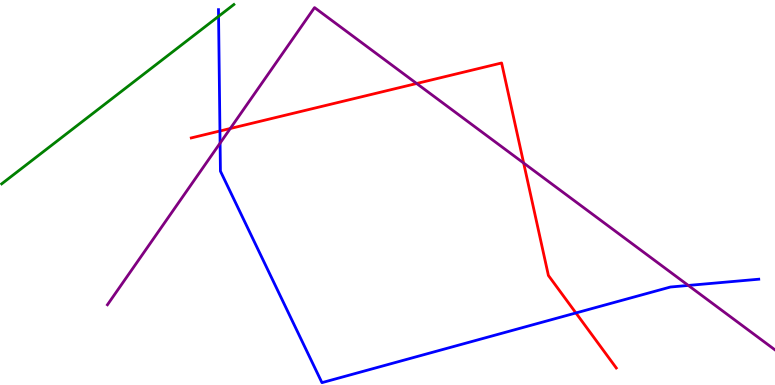[{'lines': ['blue', 'red'], 'intersections': [{'x': 2.84, 'y': 6.6}, {'x': 7.43, 'y': 1.87}]}, {'lines': ['green', 'red'], 'intersections': []}, {'lines': ['purple', 'red'], 'intersections': [{'x': 2.97, 'y': 6.66}, {'x': 5.38, 'y': 7.83}, {'x': 6.76, 'y': 5.77}]}, {'lines': ['blue', 'green'], 'intersections': [{'x': 2.82, 'y': 9.58}]}, {'lines': ['blue', 'purple'], 'intersections': [{'x': 2.84, 'y': 6.28}, {'x': 8.88, 'y': 2.59}]}, {'lines': ['green', 'purple'], 'intersections': []}]